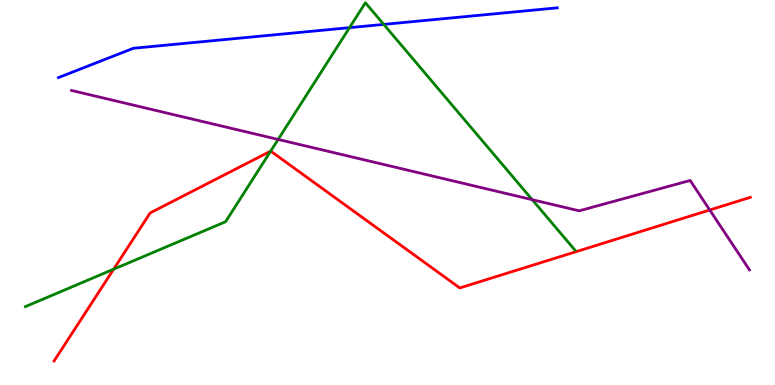[{'lines': ['blue', 'red'], 'intersections': []}, {'lines': ['green', 'red'], 'intersections': [{'x': 1.47, 'y': 3.01}, {'x': 3.49, 'y': 6.07}]}, {'lines': ['purple', 'red'], 'intersections': [{'x': 9.16, 'y': 4.55}]}, {'lines': ['blue', 'green'], 'intersections': [{'x': 4.51, 'y': 9.28}, {'x': 4.95, 'y': 9.37}]}, {'lines': ['blue', 'purple'], 'intersections': []}, {'lines': ['green', 'purple'], 'intersections': [{'x': 3.59, 'y': 6.38}, {'x': 6.87, 'y': 4.81}]}]